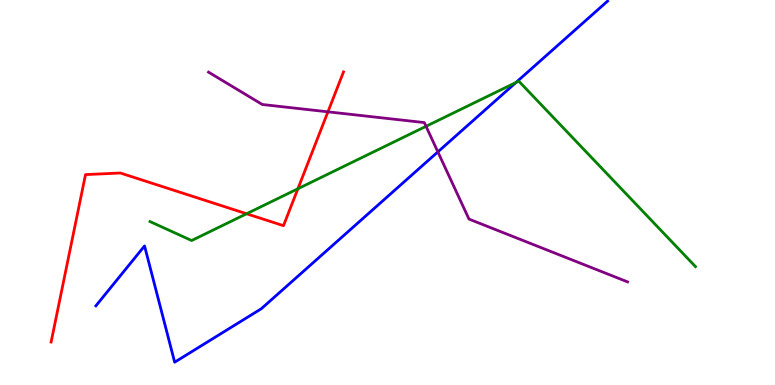[{'lines': ['blue', 'red'], 'intersections': []}, {'lines': ['green', 'red'], 'intersections': [{'x': 3.18, 'y': 4.45}, {'x': 3.84, 'y': 5.1}]}, {'lines': ['purple', 'red'], 'intersections': [{'x': 4.23, 'y': 7.1}]}, {'lines': ['blue', 'green'], 'intersections': [{'x': 6.66, 'y': 7.86}]}, {'lines': ['blue', 'purple'], 'intersections': [{'x': 5.65, 'y': 6.05}]}, {'lines': ['green', 'purple'], 'intersections': [{'x': 5.5, 'y': 6.72}]}]